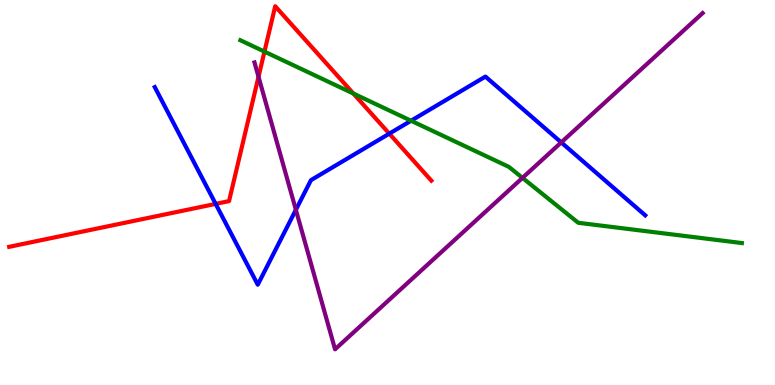[{'lines': ['blue', 'red'], 'intersections': [{'x': 2.78, 'y': 4.7}, {'x': 5.02, 'y': 6.53}]}, {'lines': ['green', 'red'], 'intersections': [{'x': 3.41, 'y': 8.66}, {'x': 4.56, 'y': 7.57}]}, {'lines': ['purple', 'red'], 'intersections': [{'x': 3.34, 'y': 8.01}]}, {'lines': ['blue', 'green'], 'intersections': [{'x': 5.3, 'y': 6.86}]}, {'lines': ['blue', 'purple'], 'intersections': [{'x': 3.82, 'y': 4.55}, {'x': 7.24, 'y': 6.3}]}, {'lines': ['green', 'purple'], 'intersections': [{'x': 6.74, 'y': 5.38}]}]